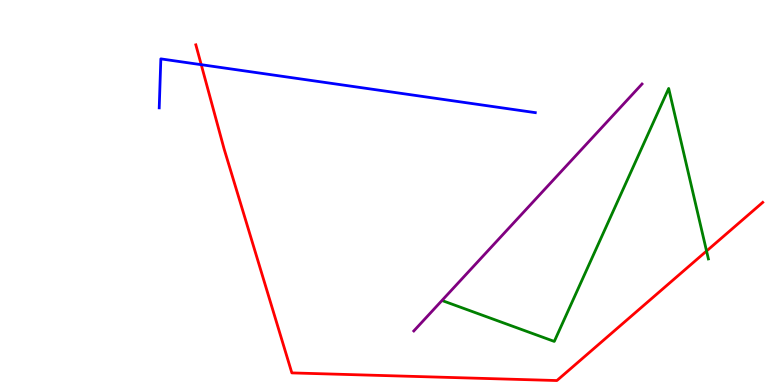[{'lines': ['blue', 'red'], 'intersections': [{'x': 2.6, 'y': 8.32}]}, {'lines': ['green', 'red'], 'intersections': [{'x': 9.12, 'y': 3.48}]}, {'lines': ['purple', 'red'], 'intersections': []}, {'lines': ['blue', 'green'], 'intersections': []}, {'lines': ['blue', 'purple'], 'intersections': []}, {'lines': ['green', 'purple'], 'intersections': []}]